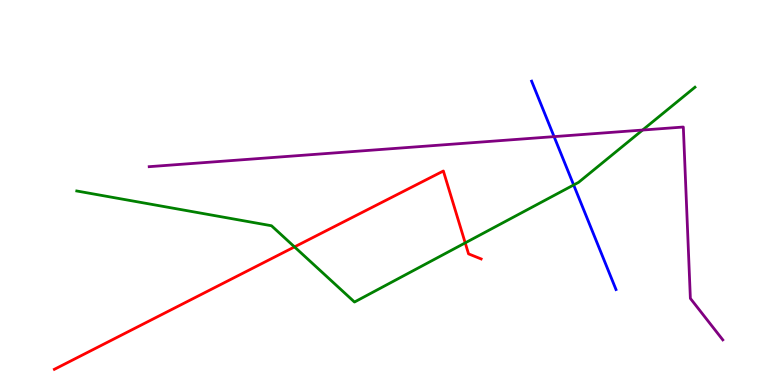[{'lines': ['blue', 'red'], 'intersections': []}, {'lines': ['green', 'red'], 'intersections': [{'x': 3.8, 'y': 3.59}, {'x': 6.0, 'y': 3.69}]}, {'lines': ['purple', 'red'], 'intersections': []}, {'lines': ['blue', 'green'], 'intersections': [{'x': 7.4, 'y': 5.2}]}, {'lines': ['blue', 'purple'], 'intersections': [{'x': 7.15, 'y': 6.45}]}, {'lines': ['green', 'purple'], 'intersections': [{'x': 8.29, 'y': 6.62}]}]